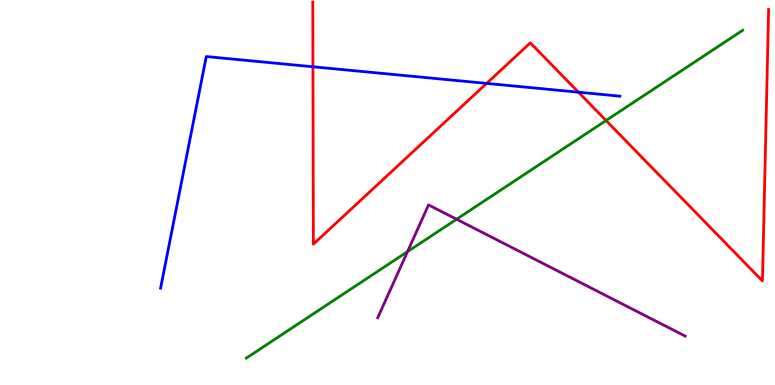[{'lines': ['blue', 'red'], 'intersections': [{'x': 4.04, 'y': 8.27}, {'x': 6.28, 'y': 7.83}, {'x': 7.46, 'y': 7.61}]}, {'lines': ['green', 'red'], 'intersections': [{'x': 7.82, 'y': 6.87}]}, {'lines': ['purple', 'red'], 'intersections': []}, {'lines': ['blue', 'green'], 'intersections': []}, {'lines': ['blue', 'purple'], 'intersections': []}, {'lines': ['green', 'purple'], 'intersections': [{'x': 5.26, 'y': 3.46}, {'x': 5.89, 'y': 4.31}]}]